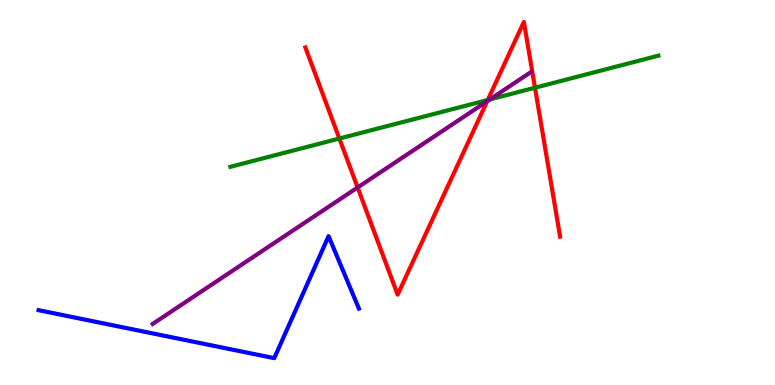[{'lines': ['blue', 'red'], 'intersections': []}, {'lines': ['green', 'red'], 'intersections': [{'x': 4.38, 'y': 6.4}, {'x': 6.29, 'y': 7.4}, {'x': 6.9, 'y': 7.72}]}, {'lines': ['purple', 'red'], 'intersections': [{'x': 4.61, 'y': 5.13}, {'x': 6.29, 'y': 7.37}]}, {'lines': ['blue', 'green'], 'intersections': []}, {'lines': ['blue', 'purple'], 'intersections': []}, {'lines': ['green', 'purple'], 'intersections': [{'x': 6.32, 'y': 7.42}]}]